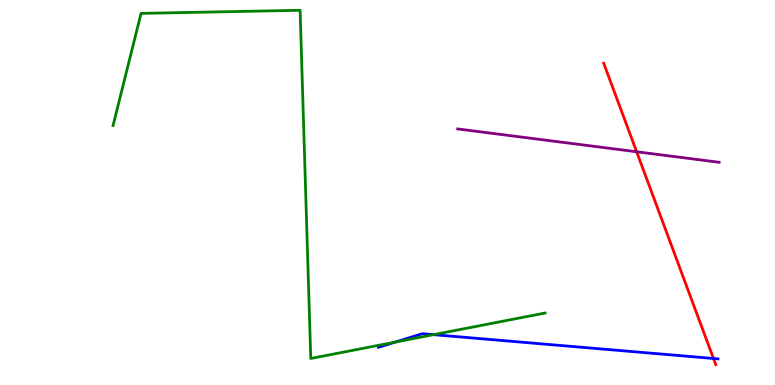[{'lines': ['blue', 'red'], 'intersections': [{'x': 9.21, 'y': 0.689}]}, {'lines': ['green', 'red'], 'intersections': []}, {'lines': ['purple', 'red'], 'intersections': [{'x': 8.21, 'y': 6.06}]}, {'lines': ['blue', 'green'], 'intersections': [{'x': 5.1, 'y': 1.11}, {'x': 5.59, 'y': 1.31}]}, {'lines': ['blue', 'purple'], 'intersections': []}, {'lines': ['green', 'purple'], 'intersections': []}]